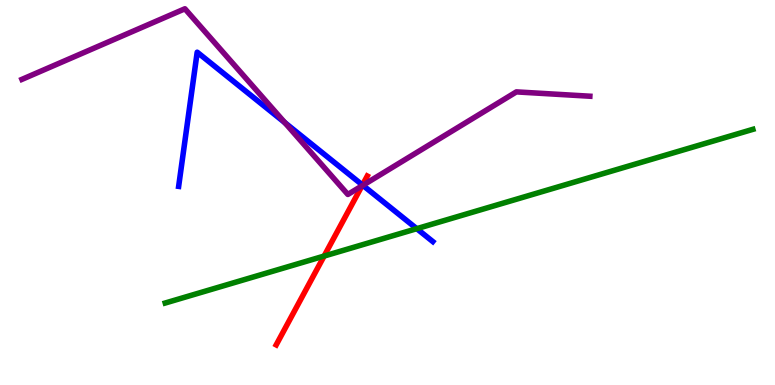[{'lines': ['blue', 'red'], 'intersections': [{'x': 4.68, 'y': 5.19}]}, {'lines': ['green', 'red'], 'intersections': [{'x': 4.18, 'y': 3.35}]}, {'lines': ['purple', 'red'], 'intersections': [{'x': 4.67, 'y': 5.17}]}, {'lines': ['blue', 'green'], 'intersections': [{'x': 5.38, 'y': 4.06}]}, {'lines': ['blue', 'purple'], 'intersections': [{'x': 3.67, 'y': 6.82}, {'x': 4.68, 'y': 5.19}]}, {'lines': ['green', 'purple'], 'intersections': []}]